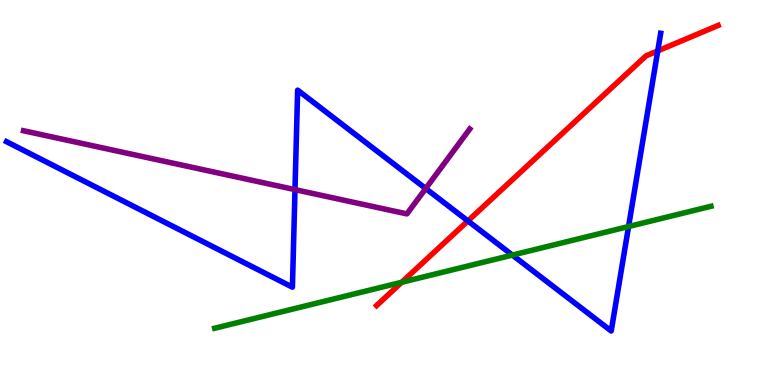[{'lines': ['blue', 'red'], 'intersections': [{'x': 6.04, 'y': 4.26}, {'x': 8.49, 'y': 8.68}]}, {'lines': ['green', 'red'], 'intersections': [{'x': 5.18, 'y': 2.67}]}, {'lines': ['purple', 'red'], 'intersections': []}, {'lines': ['blue', 'green'], 'intersections': [{'x': 6.61, 'y': 3.37}, {'x': 8.11, 'y': 4.12}]}, {'lines': ['blue', 'purple'], 'intersections': [{'x': 3.81, 'y': 5.07}, {'x': 5.49, 'y': 5.1}]}, {'lines': ['green', 'purple'], 'intersections': []}]